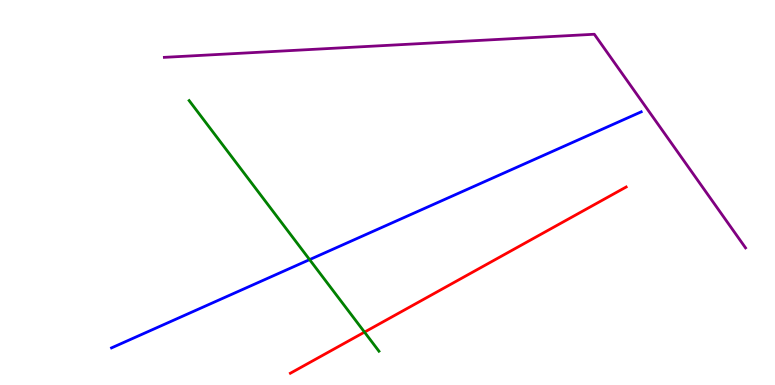[{'lines': ['blue', 'red'], 'intersections': []}, {'lines': ['green', 'red'], 'intersections': [{'x': 4.7, 'y': 1.37}]}, {'lines': ['purple', 'red'], 'intersections': []}, {'lines': ['blue', 'green'], 'intersections': [{'x': 3.99, 'y': 3.26}]}, {'lines': ['blue', 'purple'], 'intersections': []}, {'lines': ['green', 'purple'], 'intersections': []}]